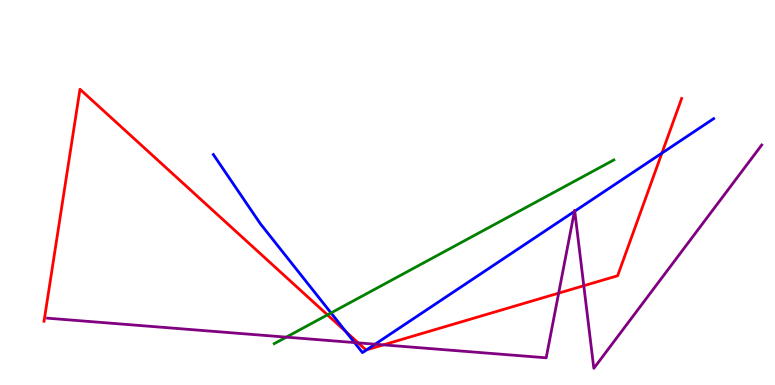[{'lines': ['blue', 'red'], 'intersections': [{'x': 4.46, 'y': 1.39}, {'x': 4.73, 'y': 0.915}, {'x': 8.54, 'y': 6.02}]}, {'lines': ['green', 'red'], 'intersections': [{'x': 4.23, 'y': 1.82}]}, {'lines': ['purple', 'red'], 'intersections': [{'x': 4.62, 'y': 1.09}, {'x': 4.95, 'y': 1.04}, {'x': 7.21, 'y': 2.39}, {'x': 7.53, 'y': 2.58}]}, {'lines': ['blue', 'green'], 'intersections': [{'x': 4.27, 'y': 1.87}]}, {'lines': ['blue', 'purple'], 'intersections': [{'x': 4.57, 'y': 1.1}, {'x': 4.84, 'y': 1.06}, {'x': 7.41, 'y': 4.51}, {'x': 7.42, 'y': 4.51}]}, {'lines': ['green', 'purple'], 'intersections': [{'x': 3.69, 'y': 1.24}]}]